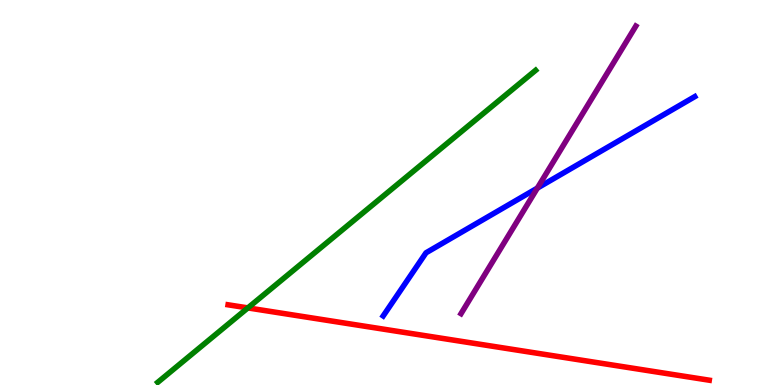[{'lines': ['blue', 'red'], 'intersections': []}, {'lines': ['green', 'red'], 'intersections': [{'x': 3.2, 'y': 2.0}]}, {'lines': ['purple', 'red'], 'intersections': []}, {'lines': ['blue', 'green'], 'intersections': []}, {'lines': ['blue', 'purple'], 'intersections': [{'x': 6.93, 'y': 5.11}]}, {'lines': ['green', 'purple'], 'intersections': []}]